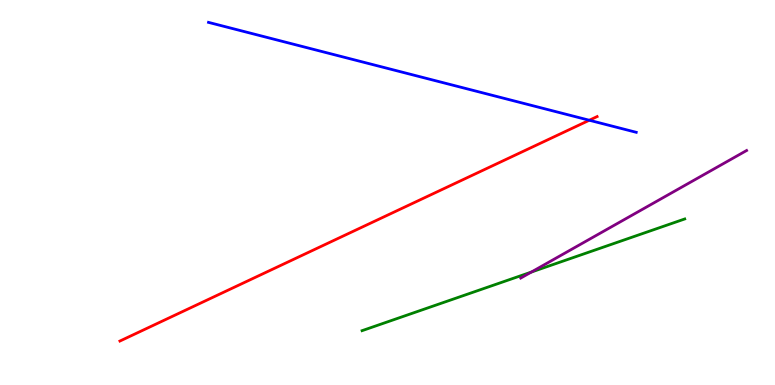[{'lines': ['blue', 'red'], 'intersections': [{'x': 7.6, 'y': 6.88}]}, {'lines': ['green', 'red'], 'intersections': []}, {'lines': ['purple', 'red'], 'intersections': []}, {'lines': ['blue', 'green'], 'intersections': []}, {'lines': ['blue', 'purple'], 'intersections': []}, {'lines': ['green', 'purple'], 'intersections': [{'x': 6.86, 'y': 2.93}]}]